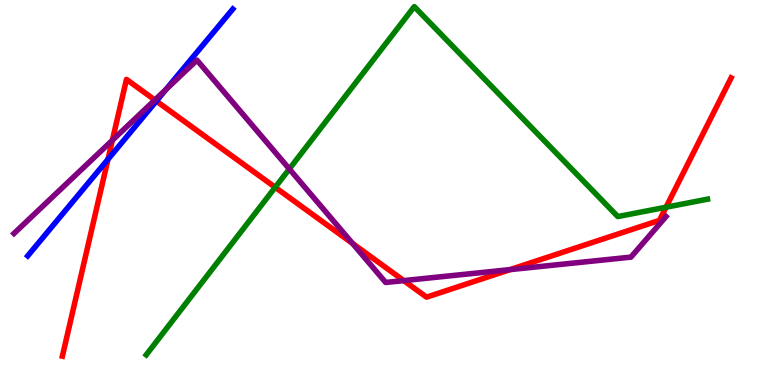[{'lines': ['blue', 'red'], 'intersections': [{'x': 1.39, 'y': 5.86}, {'x': 2.02, 'y': 7.37}]}, {'lines': ['green', 'red'], 'intersections': [{'x': 3.55, 'y': 5.13}, {'x': 8.59, 'y': 4.62}]}, {'lines': ['purple', 'red'], 'intersections': [{'x': 1.45, 'y': 6.36}, {'x': 2.0, 'y': 7.4}, {'x': 4.55, 'y': 3.68}, {'x': 5.21, 'y': 2.71}, {'x': 6.58, 'y': 3.0}]}, {'lines': ['blue', 'green'], 'intersections': []}, {'lines': ['blue', 'purple'], 'intersections': [{'x': 2.14, 'y': 7.68}]}, {'lines': ['green', 'purple'], 'intersections': [{'x': 3.73, 'y': 5.61}]}]